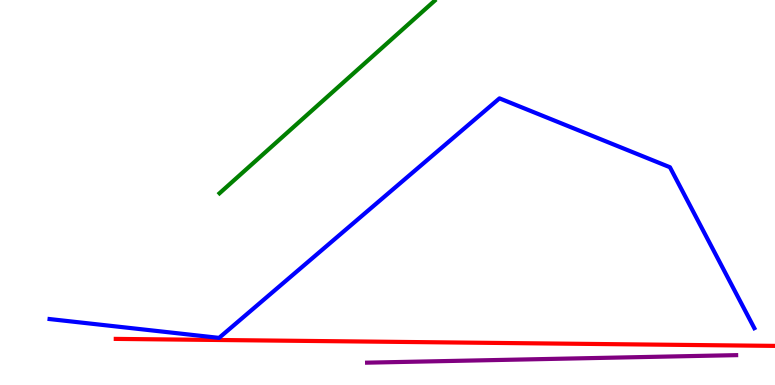[{'lines': ['blue', 'red'], 'intersections': []}, {'lines': ['green', 'red'], 'intersections': []}, {'lines': ['purple', 'red'], 'intersections': []}, {'lines': ['blue', 'green'], 'intersections': []}, {'lines': ['blue', 'purple'], 'intersections': []}, {'lines': ['green', 'purple'], 'intersections': []}]